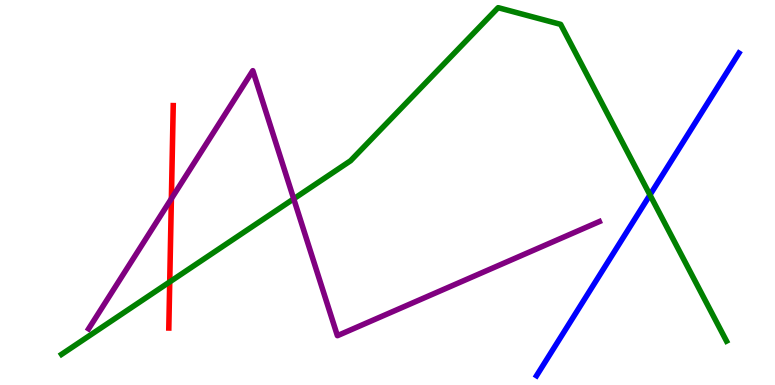[{'lines': ['blue', 'red'], 'intersections': []}, {'lines': ['green', 'red'], 'intersections': [{'x': 2.19, 'y': 2.68}]}, {'lines': ['purple', 'red'], 'intersections': [{'x': 2.21, 'y': 4.84}]}, {'lines': ['blue', 'green'], 'intersections': [{'x': 8.39, 'y': 4.94}]}, {'lines': ['blue', 'purple'], 'intersections': []}, {'lines': ['green', 'purple'], 'intersections': [{'x': 3.79, 'y': 4.84}]}]